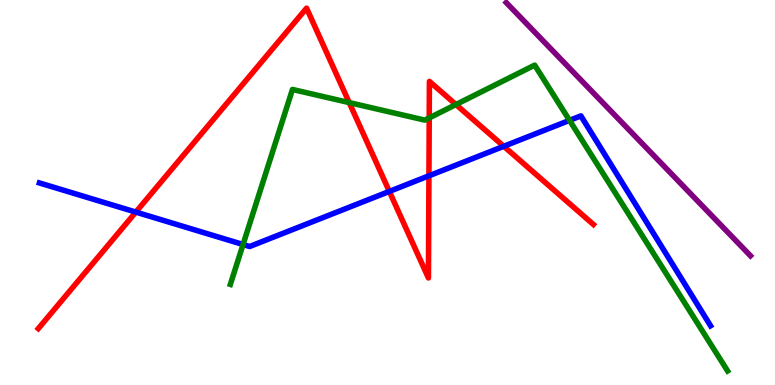[{'lines': ['blue', 'red'], 'intersections': [{'x': 1.75, 'y': 4.49}, {'x': 5.02, 'y': 5.03}, {'x': 5.53, 'y': 5.43}, {'x': 6.5, 'y': 6.2}]}, {'lines': ['green', 'red'], 'intersections': [{'x': 4.51, 'y': 7.33}, {'x': 5.54, 'y': 6.94}, {'x': 5.88, 'y': 7.28}]}, {'lines': ['purple', 'red'], 'intersections': []}, {'lines': ['blue', 'green'], 'intersections': [{'x': 3.14, 'y': 3.65}, {'x': 7.35, 'y': 6.87}]}, {'lines': ['blue', 'purple'], 'intersections': []}, {'lines': ['green', 'purple'], 'intersections': []}]